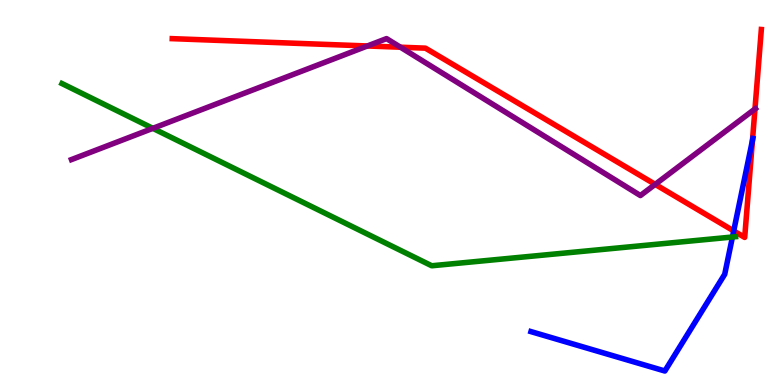[{'lines': ['blue', 'red'], 'intersections': [{'x': 9.47, 'y': 4.0}, {'x': 9.71, 'y': 6.36}]}, {'lines': ['green', 'red'], 'intersections': []}, {'lines': ['purple', 'red'], 'intersections': [{'x': 4.74, 'y': 8.81}, {'x': 5.17, 'y': 8.77}, {'x': 8.45, 'y': 5.21}, {'x': 9.74, 'y': 7.17}]}, {'lines': ['blue', 'green'], 'intersections': [{'x': 9.45, 'y': 3.84}]}, {'lines': ['blue', 'purple'], 'intersections': []}, {'lines': ['green', 'purple'], 'intersections': [{'x': 1.97, 'y': 6.67}]}]